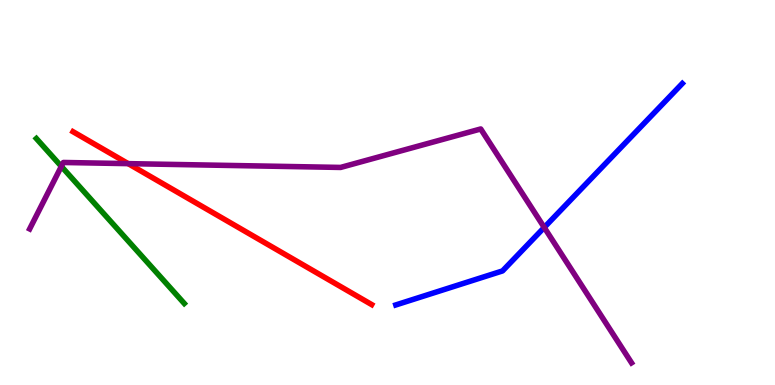[{'lines': ['blue', 'red'], 'intersections': []}, {'lines': ['green', 'red'], 'intersections': []}, {'lines': ['purple', 'red'], 'intersections': [{'x': 1.65, 'y': 5.75}]}, {'lines': ['blue', 'green'], 'intersections': []}, {'lines': ['blue', 'purple'], 'intersections': [{'x': 7.02, 'y': 4.09}]}, {'lines': ['green', 'purple'], 'intersections': [{'x': 0.792, 'y': 5.68}]}]